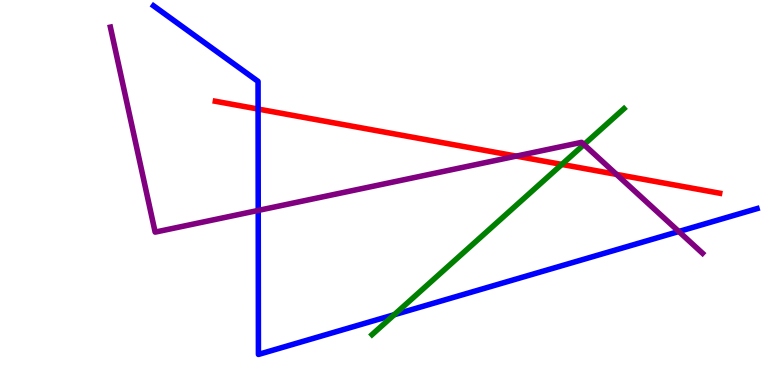[{'lines': ['blue', 'red'], 'intersections': [{'x': 3.33, 'y': 7.17}]}, {'lines': ['green', 'red'], 'intersections': [{'x': 7.25, 'y': 5.73}]}, {'lines': ['purple', 'red'], 'intersections': [{'x': 6.66, 'y': 5.95}, {'x': 7.95, 'y': 5.47}]}, {'lines': ['blue', 'green'], 'intersections': [{'x': 5.09, 'y': 1.83}]}, {'lines': ['blue', 'purple'], 'intersections': [{'x': 3.33, 'y': 4.53}, {'x': 8.76, 'y': 3.99}]}, {'lines': ['green', 'purple'], 'intersections': [{'x': 7.53, 'y': 6.25}]}]